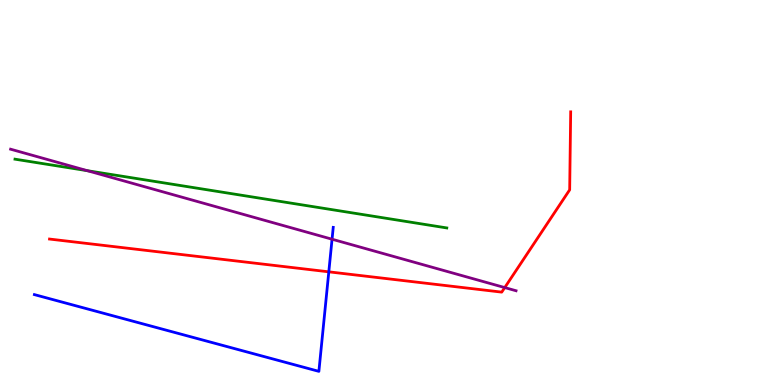[{'lines': ['blue', 'red'], 'intersections': [{'x': 4.24, 'y': 2.94}]}, {'lines': ['green', 'red'], 'intersections': []}, {'lines': ['purple', 'red'], 'intersections': [{'x': 6.51, 'y': 2.53}]}, {'lines': ['blue', 'green'], 'intersections': []}, {'lines': ['blue', 'purple'], 'intersections': [{'x': 4.28, 'y': 3.79}]}, {'lines': ['green', 'purple'], 'intersections': [{'x': 1.13, 'y': 5.57}]}]